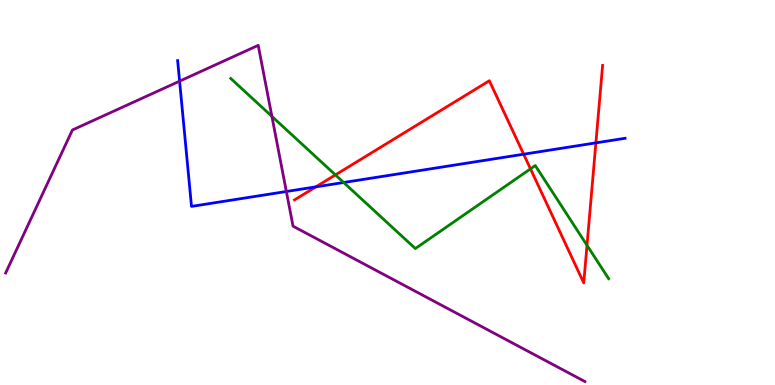[{'lines': ['blue', 'red'], 'intersections': [{'x': 4.08, 'y': 5.15}, {'x': 6.76, 'y': 5.99}, {'x': 7.69, 'y': 6.29}]}, {'lines': ['green', 'red'], 'intersections': [{'x': 4.33, 'y': 5.46}, {'x': 6.85, 'y': 5.61}, {'x': 7.57, 'y': 3.63}]}, {'lines': ['purple', 'red'], 'intersections': []}, {'lines': ['blue', 'green'], 'intersections': [{'x': 4.43, 'y': 5.26}]}, {'lines': ['blue', 'purple'], 'intersections': [{'x': 2.32, 'y': 7.89}, {'x': 3.69, 'y': 5.03}]}, {'lines': ['green', 'purple'], 'intersections': [{'x': 3.51, 'y': 6.98}]}]